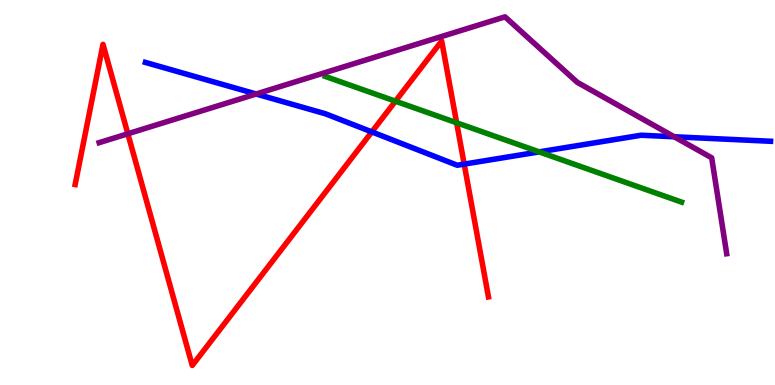[{'lines': ['blue', 'red'], 'intersections': [{'x': 4.8, 'y': 6.57}, {'x': 5.99, 'y': 5.74}]}, {'lines': ['green', 'red'], 'intersections': [{'x': 5.1, 'y': 7.37}, {'x': 5.89, 'y': 6.81}]}, {'lines': ['purple', 'red'], 'intersections': [{'x': 1.65, 'y': 6.53}]}, {'lines': ['blue', 'green'], 'intersections': [{'x': 6.96, 'y': 6.06}]}, {'lines': ['blue', 'purple'], 'intersections': [{'x': 3.3, 'y': 7.56}, {'x': 8.7, 'y': 6.45}]}, {'lines': ['green', 'purple'], 'intersections': []}]